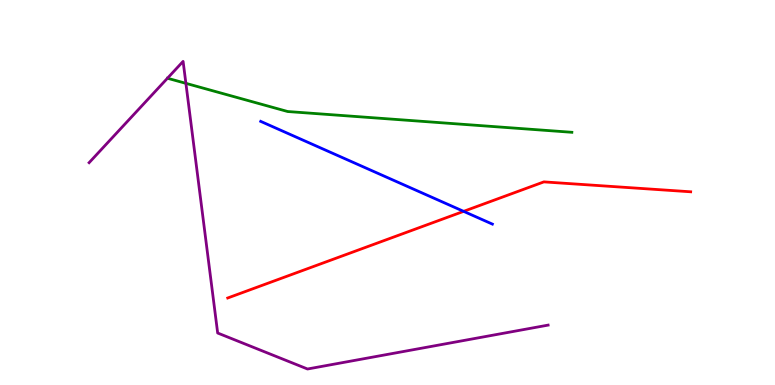[{'lines': ['blue', 'red'], 'intersections': [{'x': 5.98, 'y': 4.51}]}, {'lines': ['green', 'red'], 'intersections': []}, {'lines': ['purple', 'red'], 'intersections': []}, {'lines': ['blue', 'green'], 'intersections': []}, {'lines': ['blue', 'purple'], 'intersections': []}, {'lines': ['green', 'purple'], 'intersections': [{'x': 2.4, 'y': 7.84}]}]